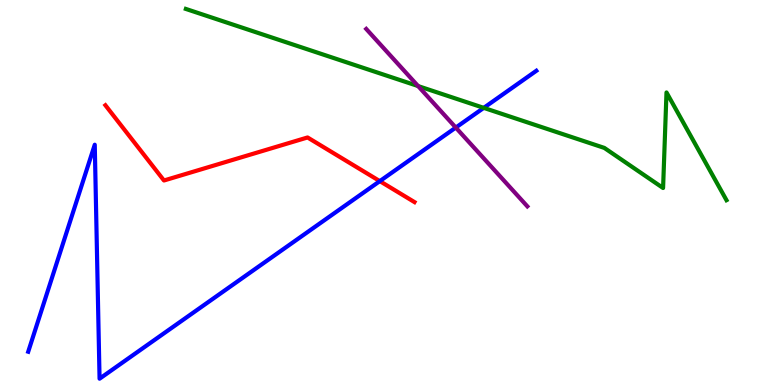[{'lines': ['blue', 'red'], 'intersections': [{'x': 4.9, 'y': 5.3}]}, {'lines': ['green', 'red'], 'intersections': []}, {'lines': ['purple', 'red'], 'intersections': []}, {'lines': ['blue', 'green'], 'intersections': [{'x': 6.24, 'y': 7.2}]}, {'lines': ['blue', 'purple'], 'intersections': [{'x': 5.88, 'y': 6.69}]}, {'lines': ['green', 'purple'], 'intersections': [{'x': 5.39, 'y': 7.76}]}]